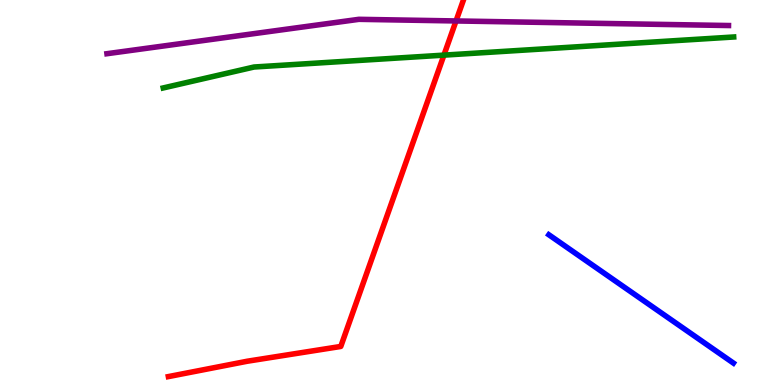[{'lines': ['blue', 'red'], 'intersections': []}, {'lines': ['green', 'red'], 'intersections': [{'x': 5.73, 'y': 8.57}]}, {'lines': ['purple', 'red'], 'intersections': [{'x': 5.88, 'y': 9.46}]}, {'lines': ['blue', 'green'], 'intersections': []}, {'lines': ['blue', 'purple'], 'intersections': []}, {'lines': ['green', 'purple'], 'intersections': []}]